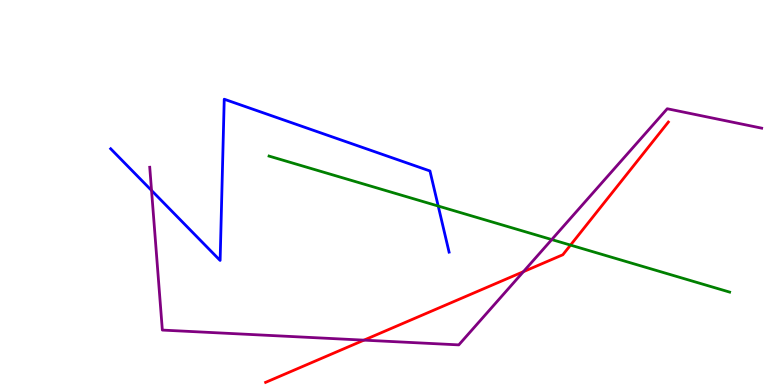[{'lines': ['blue', 'red'], 'intersections': []}, {'lines': ['green', 'red'], 'intersections': [{'x': 7.36, 'y': 3.63}]}, {'lines': ['purple', 'red'], 'intersections': [{'x': 4.7, 'y': 1.17}, {'x': 6.75, 'y': 2.94}]}, {'lines': ['blue', 'green'], 'intersections': [{'x': 5.65, 'y': 4.65}]}, {'lines': ['blue', 'purple'], 'intersections': [{'x': 1.96, 'y': 5.05}]}, {'lines': ['green', 'purple'], 'intersections': [{'x': 7.12, 'y': 3.78}]}]